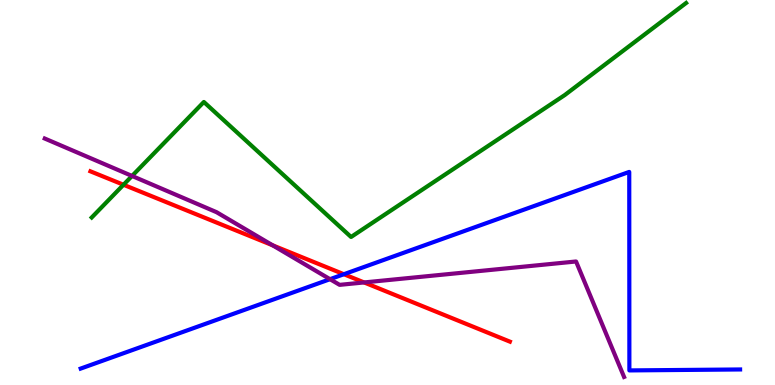[{'lines': ['blue', 'red'], 'intersections': [{'x': 4.44, 'y': 2.88}]}, {'lines': ['green', 'red'], 'intersections': [{'x': 1.59, 'y': 5.2}]}, {'lines': ['purple', 'red'], 'intersections': [{'x': 3.52, 'y': 3.63}, {'x': 4.7, 'y': 2.66}]}, {'lines': ['blue', 'green'], 'intersections': []}, {'lines': ['blue', 'purple'], 'intersections': [{'x': 4.26, 'y': 2.75}]}, {'lines': ['green', 'purple'], 'intersections': [{'x': 1.7, 'y': 5.43}]}]